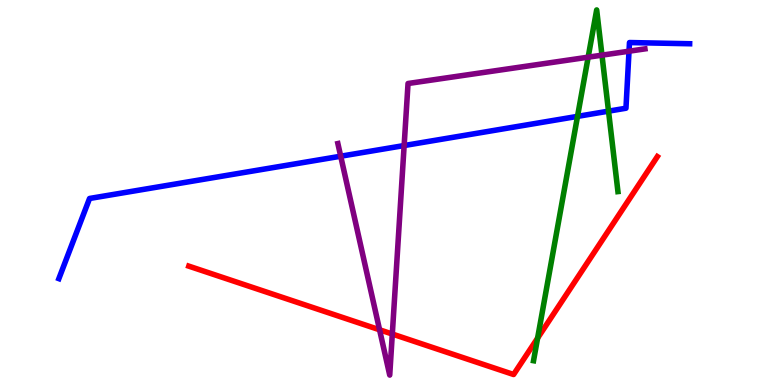[{'lines': ['blue', 'red'], 'intersections': []}, {'lines': ['green', 'red'], 'intersections': [{'x': 6.94, 'y': 1.22}]}, {'lines': ['purple', 'red'], 'intersections': [{'x': 4.9, 'y': 1.43}, {'x': 5.06, 'y': 1.32}]}, {'lines': ['blue', 'green'], 'intersections': [{'x': 7.45, 'y': 6.98}, {'x': 7.85, 'y': 7.11}]}, {'lines': ['blue', 'purple'], 'intersections': [{'x': 4.4, 'y': 5.94}, {'x': 5.21, 'y': 6.22}, {'x': 8.12, 'y': 8.67}]}, {'lines': ['green', 'purple'], 'intersections': [{'x': 7.59, 'y': 8.51}, {'x': 7.77, 'y': 8.57}]}]